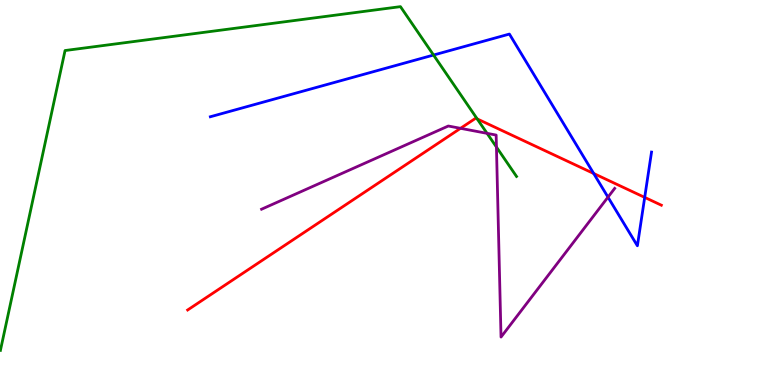[{'lines': ['blue', 'red'], 'intersections': [{'x': 7.66, 'y': 5.49}, {'x': 8.32, 'y': 4.87}]}, {'lines': ['green', 'red'], 'intersections': [{'x': 6.16, 'y': 6.91}]}, {'lines': ['purple', 'red'], 'intersections': [{'x': 5.94, 'y': 6.67}]}, {'lines': ['blue', 'green'], 'intersections': [{'x': 5.59, 'y': 8.57}]}, {'lines': ['blue', 'purple'], 'intersections': [{'x': 7.85, 'y': 4.88}]}, {'lines': ['green', 'purple'], 'intersections': [{'x': 6.28, 'y': 6.54}, {'x': 6.41, 'y': 6.18}]}]